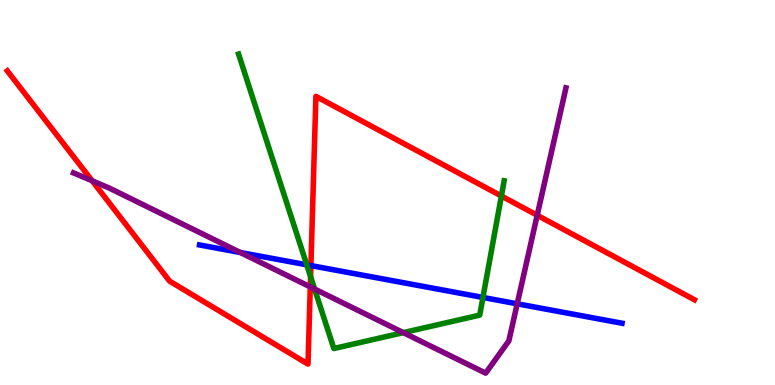[{'lines': ['blue', 'red'], 'intersections': [{'x': 4.01, 'y': 3.1}]}, {'lines': ['green', 'red'], 'intersections': [{'x': 4.01, 'y': 2.82}, {'x': 6.47, 'y': 4.91}]}, {'lines': ['purple', 'red'], 'intersections': [{'x': 1.19, 'y': 5.3}, {'x': 4.0, 'y': 2.55}, {'x': 6.93, 'y': 4.41}]}, {'lines': ['blue', 'green'], 'intersections': [{'x': 3.96, 'y': 3.12}, {'x': 6.23, 'y': 2.27}]}, {'lines': ['blue', 'purple'], 'intersections': [{'x': 3.1, 'y': 3.44}, {'x': 6.67, 'y': 2.11}]}, {'lines': ['green', 'purple'], 'intersections': [{'x': 4.06, 'y': 2.49}, {'x': 5.2, 'y': 1.36}]}]